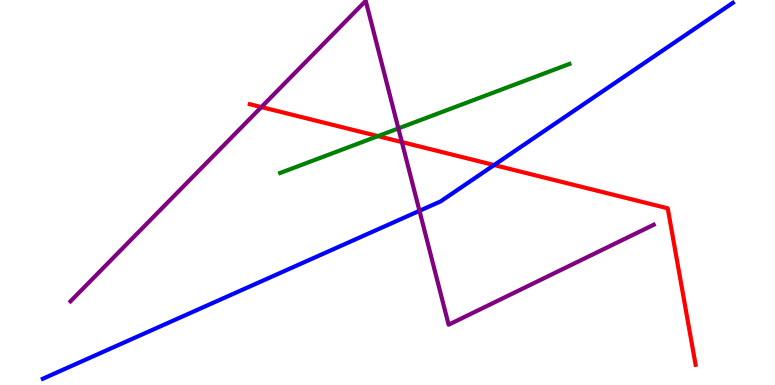[{'lines': ['blue', 'red'], 'intersections': [{'x': 6.38, 'y': 5.71}]}, {'lines': ['green', 'red'], 'intersections': [{'x': 4.88, 'y': 6.46}]}, {'lines': ['purple', 'red'], 'intersections': [{'x': 3.37, 'y': 7.22}, {'x': 5.19, 'y': 6.31}]}, {'lines': ['blue', 'green'], 'intersections': []}, {'lines': ['blue', 'purple'], 'intersections': [{'x': 5.41, 'y': 4.52}]}, {'lines': ['green', 'purple'], 'intersections': [{'x': 5.14, 'y': 6.66}]}]